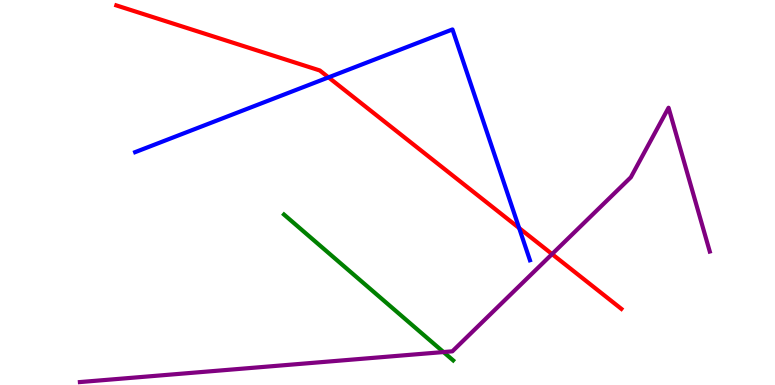[{'lines': ['blue', 'red'], 'intersections': [{'x': 4.24, 'y': 7.99}, {'x': 6.7, 'y': 4.08}]}, {'lines': ['green', 'red'], 'intersections': []}, {'lines': ['purple', 'red'], 'intersections': [{'x': 7.12, 'y': 3.4}]}, {'lines': ['blue', 'green'], 'intersections': []}, {'lines': ['blue', 'purple'], 'intersections': []}, {'lines': ['green', 'purple'], 'intersections': [{'x': 5.72, 'y': 0.856}]}]